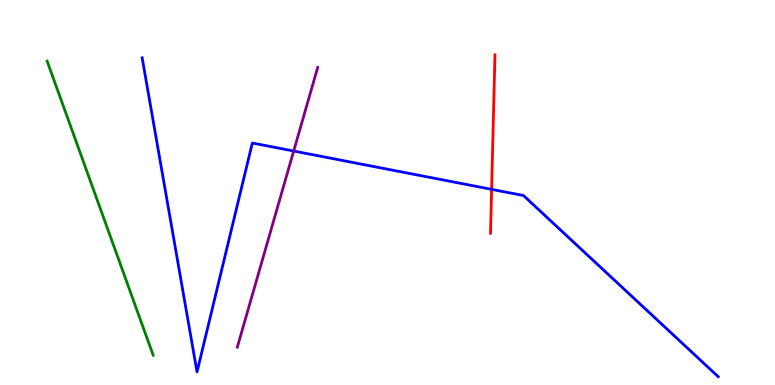[{'lines': ['blue', 'red'], 'intersections': [{'x': 6.34, 'y': 5.08}]}, {'lines': ['green', 'red'], 'intersections': []}, {'lines': ['purple', 'red'], 'intersections': []}, {'lines': ['blue', 'green'], 'intersections': []}, {'lines': ['blue', 'purple'], 'intersections': [{'x': 3.79, 'y': 6.08}]}, {'lines': ['green', 'purple'], 'intersections': []}]